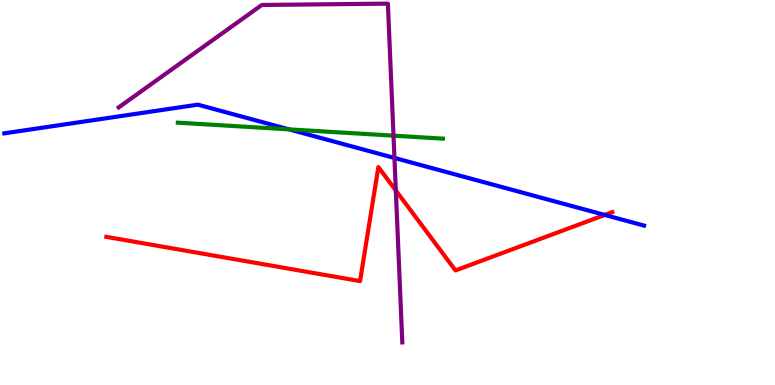[{'lines': ['blue', 'red'], 'intersections': [{'x': 7.8, 'y': 4.42}]}, {'lines': ['green', 'red'], 'intersections': []}, {'lines': ['purple', 'red'], 'intersections': [{'x': 5.11, 'y': 5.05}]}, {'lines': ['blue', 'green'], 'intersections': [{'x': 3.73, 'y': 6.64}]}, {'lines': ['blue', 'purple'], 'intersections': [{'x': 5.09, 'y': 5.9}]}, {'lines': ['green', 'purple'], 'intersections': [{'x': 5.08, 'y': 6.48}]}]